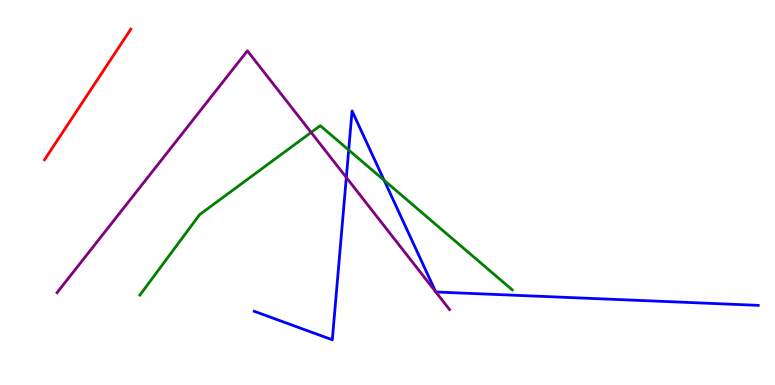[{'lines': ['blue', 'red'], 'intersections': []}, {'lines': ['green', 'red'], 'intersections': []}, {'lines': ['purple', 'red'], 'intersections': []}, {'lines': ['blue', 'green'], 'intersections': [{'x': 4.5, 'y': 6.1}, {'x': 4.96, 'y': 5.32}]}, {'lines': ['blue', 'purple'], 'intersections': [{'x': 4.47, 'y': 5.39}, {'x': 5.62, 'y': 2.42}, {'x': 5.62, 'y': 2.42}]}, {'lines': ['green', 'purple'], 'intersections': [{'x': 4.01, 'y': 6.56}]}]